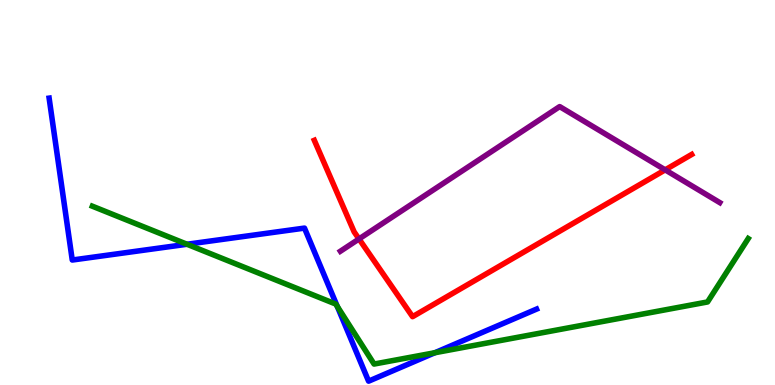[{'lines': ['blue', 'red'], 'intersections': []}, {'lines': ['green', 'red'], 'intersections': []}, {'lines': ['purple', 'red'], 'intersections': [{'x': 4.63, 'y': 3.79}, {'x': 8.58, 'y': 5.59}]}, {'lines': ['blue', 'green'], 'intersections': [{'x': 2.41, 'y': 3.66}, {'x': 4.35, 'y': 2.04}, {'x': 5.61, 'y': 0.838}]}, {'lines': ['blue', 'purple'], 'intersections': []}, {'lines': ['green', 'purple'], 'intersections': []}]